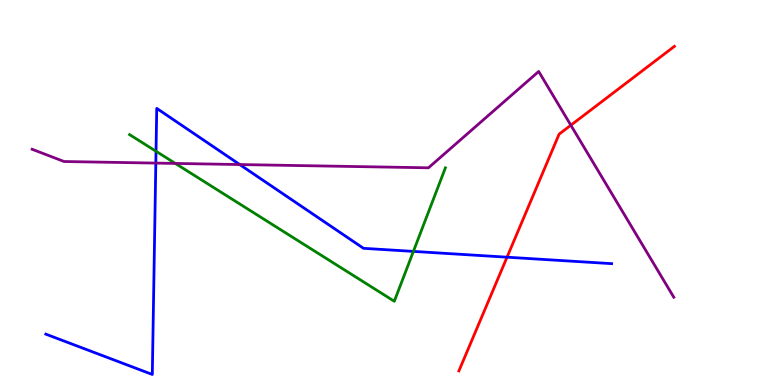[{'lines': ['blue', 'red'], 'intersections': [{'x': 6.54, 'y': 3.32}]}, {'lines': ['green', 'red'], 'intersections': []}, {'lines': ['purple', 'red'], 'intersections': [{'x': 7.37, 'y': 6.75}]}, {'lines': ['blue', 'green'], 'intersections': [{'x': 2.01, 'y': 6.07}, {'x': 5.33, 'y': 3.47}]}, {'lines': ['blue', 'purple'], 'intersections': [{'x': 2.01, 'y': 5.76}, {'x': 3.09, 'y': 5.73}]}, {'lines': ['green', 'purple'], 'intersections': [{'x': 2.26, 'y': 5.76}]}]